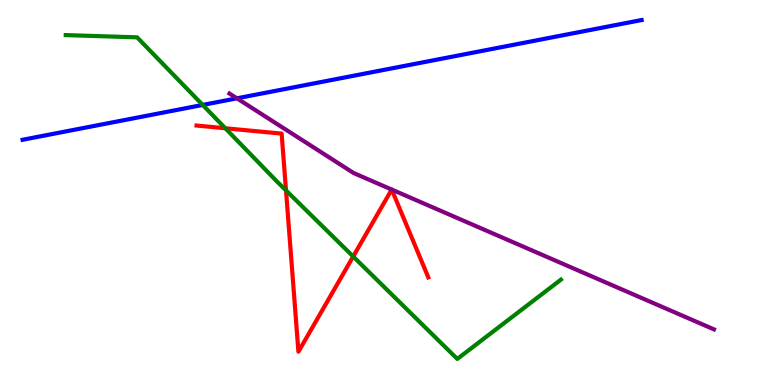[{'lines': ['blue', 'red'], 'intersections': []}, {'lines': ['green', 'red'], 'intersections': [{'x': 2.91, 'y': 6.67}, {'x': 3.69, 'y': 5.05}, {'x': 4.56, 'y': 3.34}]}, {'lines': ['purple', 'red'], 'intersections': [{'x': 5.05, 'y': 5.08}, {'x': 5.05, 'y': 5.08}]}, {'lines': ['blue', 'green'], 'intersections': [{'x': 2.62, 'y': 7.27}]}, {'lines': ['blue', 'purple'], 'intersections': [{'x': 3.06, 'y': 7.45}]}, {'lines': ['green', 'purple'], 'intersections': []}]